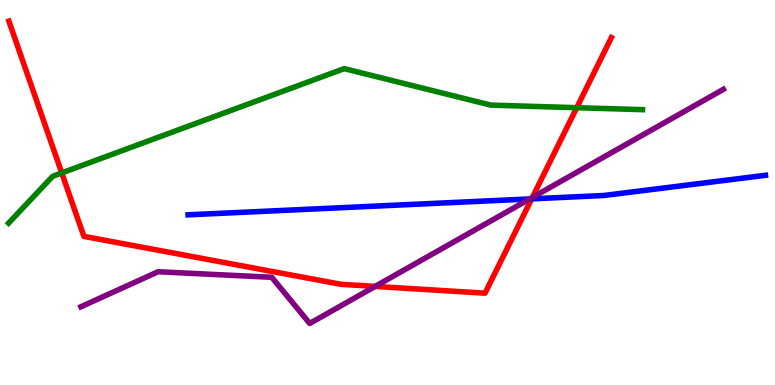[{'lines': ['blue', 'red'], 'intersections': [{'x': 6.86, 'y': 4.83}]}, {'lines': ['green', 'red'], 'intersections': [{'x': 0.797, 'y': 5.51}, {'x': 7.44, 'y': 7.2}]}, {'lines': ['purple', 'red'], 'intersections': [{'x': 4.84, 'y': 2.56}, {'x': 6.87, 'y': 4.87}]}, {'lines': ['blue', 'green'], 'intersections': []}, {'lines': ['blue', 'purple'], 'intersections': [{'x': 6.83, 'y': 4.83}]}, {'lines': ['green', 'purple'], 'intersections': []}]